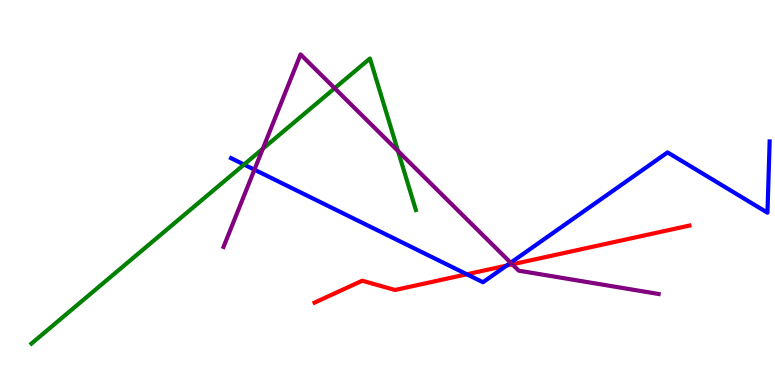[{'lines': ['blue', 'red'], 'intersections': [{'x': 6.02, 'y': 2.88}, {'x': 6.54, 'y': 3.1}]}, {'lines': ['green', 'red'], 'intersections': []}, {'lines': ['purple', 'red'], 'intersections': [{'x': 6.61, 'y': 3.13}]}, {'lines': ['blue', 'green'], 'intersections': [{'x': 3.15, 'y': 5.73}]}, {'lines': ['blue', 'purple'], 'intersections': [{'x': 3.28, 'y': 5.59}, {'x': 6.59, 'y': 3.18}]}, {'lines': ['green', 'purple'], 'intersections': [{'x': 3.39, 'y': 6.14}, {'x': 4.32, 'y': 7.71}, {'x': 5.14, 'y': 6.08}]}]